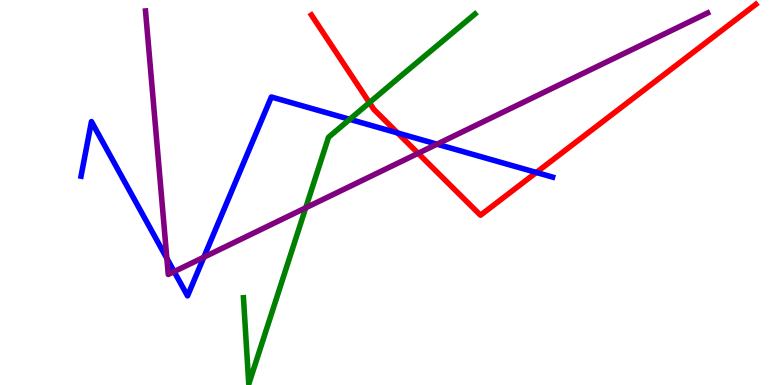[{'lines': ['blue', 'red'], 'intersections': [{'x': 5.13, 'y': 6.55}, {'x': 6.92, 'y': 5.52}]}, {'lines': ['green', 'red'], 'intersections': [{'x': 4.77, 'y': 7.33}]}, {'lines': ['purple', 'red'], 'intersections': [{'x': 5.4, 'y': 6.02}]}, {'lines': ['blue', 'green'], 'intersections': [{'x': 4.51, 'y': 6.9}]}, {'lines': ['blue', 'purple'], 'intersections': [{'x': 2.15, 'y': 3.29}, {'x': 2.25, 'y': 2.95}, {'x': 2.63, 'y': 3.32}, {'x': 5.64, 'y': 6.26}]}, {'lines': ['green', 'purple'], 'intersections': [{'x': 3.94, 'y': 4.6}]}]